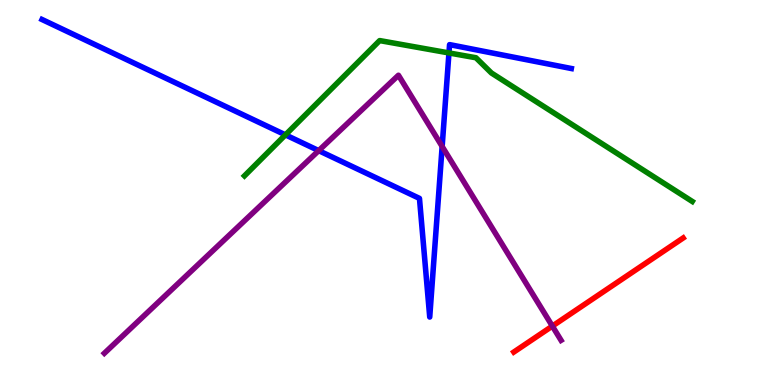[{'lines': ['blue', 'red'], 'intersections': []}, {'lines': ['green', 'red'], 'intersections': []}, {'lines': ['purple', 'red'], 'intersections': [{'x': 7.13, 'y': 1.53}]}, {'lines': ['blue', 'green'], 'intersections': [{'x': 3.68, 'y': 6.5}, {'x': 5.79, 'y': 8.62}]}, {'lines': ['blue', 'purple'], 'intersections': [{'x': 4.11, 'y': 6.09}, {'x': 5.71, 'y': 6.2}]}, {'lines': ['green', 'purple'], 'intersections': []}]